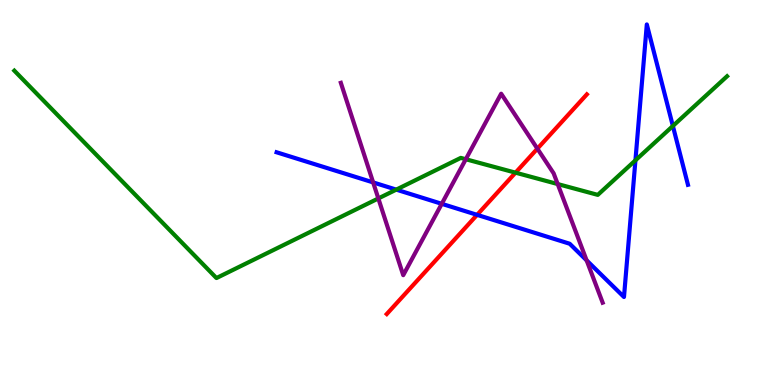[{'lines': ['blue', 'red'], 'intersections': [{'x': 6.16, 'y': 4.42}]}, {'lines': ['green', 'red'], 'intersections': [{'x': 6.65, 'y': 5.52}]}, {'lines': ['purple', 'red'], 'intersections': [{'x': 6.93, 'y': 6.14}]}, {'lines': ['blue', 'green'], 'intersections': [{'x': 5.11, 'y': 5.07}, {'x': 8.2, 'y': 5.84}, {'x': 8.68, 'y': 6.73}]}, {'lines': ['blue', 'purple'], 'intersections': [{'x': 4.81, 'y': 5.26}, {'x': 5.7, 'y': 4.71}, {'x': 7.57, 'y': 3.24}]}, {'lines': ['green', 'purple'], 'intersections': [{'x': 4.88, 'y': 4.85}, {'x': 6.01, 'y': 5.86}, {'x': 7.2, 'y': 5.22}]}]